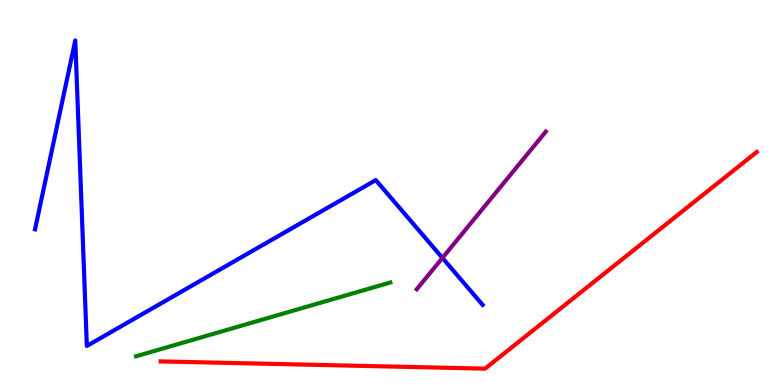[{'lines': ['blue', 'red'], 'intersections': []}, {'lines': ['green', 'red'], 'intersections': []}, {'lines': ['purple', 'red'], 'intersections': []}, {'lines': ['blue', 'green'], 'intersections': []}, {'lines': ['blue', 'purple'], 'intersections': [{'x': 5.71, 'y': 3.3}]}, {'lines': ['green', 'purple'], 'intersections': []}]